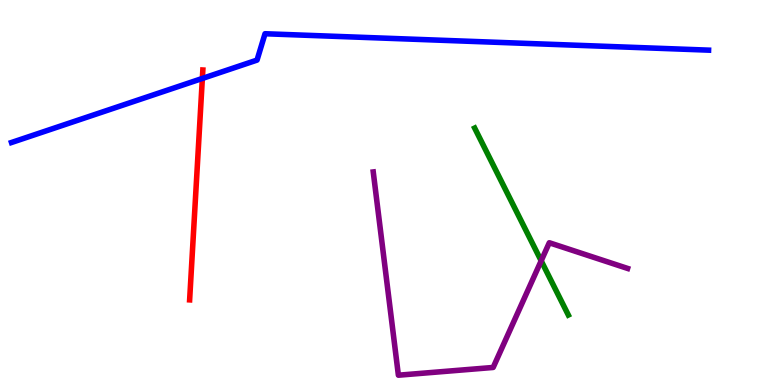[{'lines': ['blue', 'red'], 'intersections': [{'x': 2.61, 'y': 7.96}]}, {'lines': ['green', 'red'], 'intersections': []}, {'lines': ['purple', 'red'], 'intersections': []}, {'lines': ['blue', 'green'], 'intersections': []}, {'lines': ['blue', 'purple'], 'intersections': []}, {'lines': ['green', 'purple'], 'intersections': [{'x': 6.98, 'y': 3.23}]}]